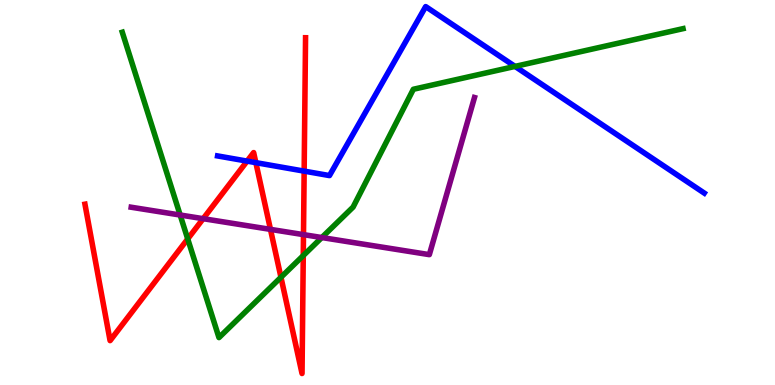[{'lines': ['blue', 'red'], 'intersections': [{'x': 3.19, 'y': 5.82}, {'x': 3.3, 'y': 5.78}, {'x': 3.92, 'y': 5.56}]}, {'lines': ['green', 'red'], 'intersections': [{'x': 2.42, 'y': 3.79}, {'x': 3.63, 'y': 2.8}, {'x': 3.91, 'y': 3.36}]}, {'lines': ['purple', 'red'], 'intersections': [{'x': 2.62, 'y': 4.32}, {'x': 3.49, 'y': 4.04}, {'x': 3.92, 'y': 3.91}]}, {'lines': ['blue', 'green'], 'intersections': [{'x': 6.65, 'y': 8.28}]}, {'lines': ['blue', 'purple'], 'intersections': []}, {'lines': ['green', 'purple'], 'intersections': [{'x': 2.32, 'y': 4.42}, {'x': 4.15, 'y': 3.83}]}]